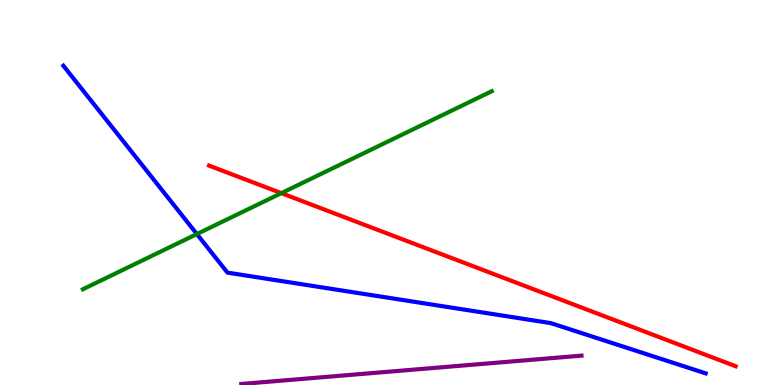[{'lines': ['blue', 'red'], 'intersections': []}, {'lines': ['green', 'red'], 'intersections': [{'x': 3.63, 'y': 4.98}]}, {'lines': ['purple', 'red'], 'intersections': []}, {'lines': ['blue', 'green'], 'intersections': [{'x': 2.54, 'y': 3.92}]}, {'lines': ['blue', 'purple'], 'intersections': []}, {'lines': ['green', 'purple'], 'intersections': []}]